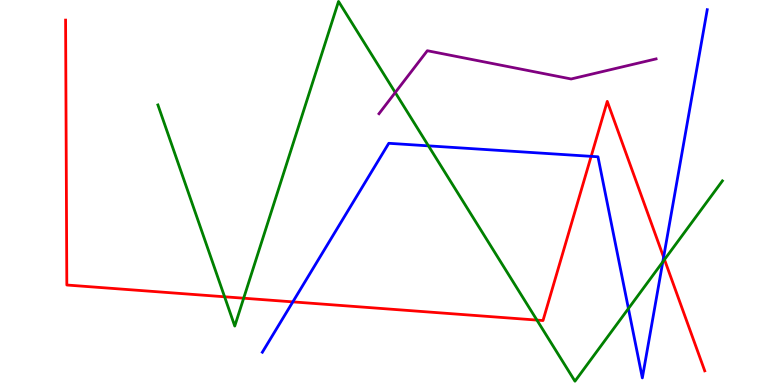[{'lines': ['blue', 'red'], 'intersections': [{'x': 3.78, 'y': 2.16}, {'x': 7.63, 'y': 5.94}, {'x': 8.56, 'y': 3.32}]}, {'lines': ['green', 'red'], 'intersections': [{'x': 2.9, 'y': 2.29}, {'x': 3.14, 'y': 2.25}, {'x': 6.93, 'y': 1.69}, {'x': 8.57, 'y': 3.26}]}, {'lines': ['purple', 'red'], 'intersections': []}, {'lines': ['blue', 'green'], 'intersections': [{'x': 5.53, 'y': 6.21}, {'x': 8.11, 'y': 1.99}, {'x': 8.55, 'y': 3.2}]}, {'lines': ['blue', 'purple'], 'intersections': []}, {'lines': ['green', 'purple'], 'intersections': [{'x': 5.1, 'y': 7.6}]}]